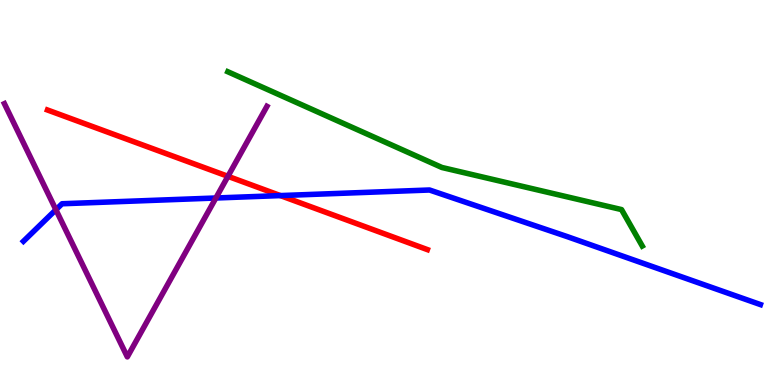[{'lines': ['blue', 'red'], 'intersections': [{'x': 3.62, 'y': 4.92}]}, {'lines': ['green', 'red'], 'intersections': []}, {'lines': ['purple', 'red'], 'intersections': [{'x': 2.94, 'y': 5.42}]}, {'lines': ['blue', 'green'], 'intersections': []}, {'lines': ['blue', 'purple'], 'intersections': [{'x': 0.721, 'y': 4.55}, {'x': 2.79, 'y': 4.86}]}, {'lines': ['green', 'purple'], 'intersections': []}]